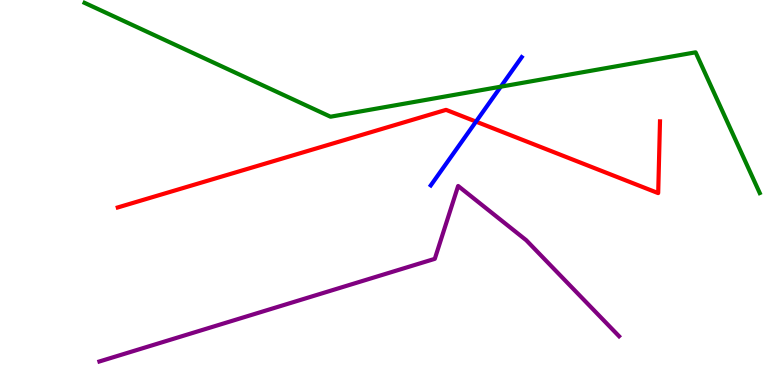[{'lines': ['blue', 'red'], 'intersections': [{'x': 6.14, 'y': 6.84}]}, {'lines': ['green', 'red'], 'intersections': []}, {'lines': ['purple', 'red'], 'intersections': []}, {'lines': ['blue', 'green'], 'intersections': [{'x': 6.46, 'y': 7.75}]}, {'lines': ['blue', 'purple'], 'intersections': []}, {'lines': ['green', 'purple'], 'intersections': []}]